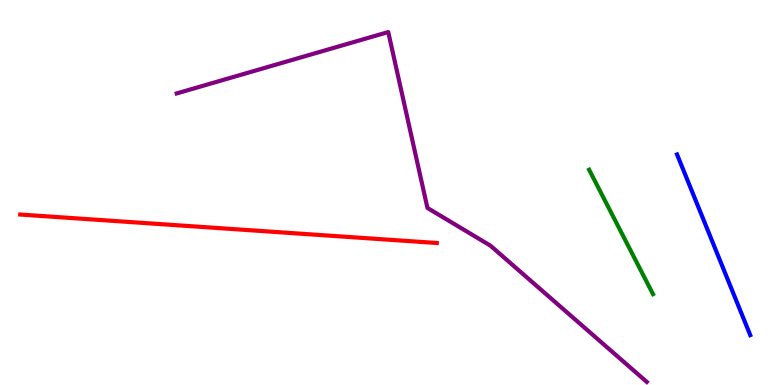[{'lines': ['blue', 'red'], 'intersections': []}, {'lines': ['green', 'red'], 'intersections': []}, {'lines': ['purple', 'red'], 'intersections': []}, {'lines': ['blue', 'green'], 'intersections': []}, {'lines': ['blue', 'purple'], 'intersections': []}, {'lines': ['green', 'purple'], 'intersections': []}]